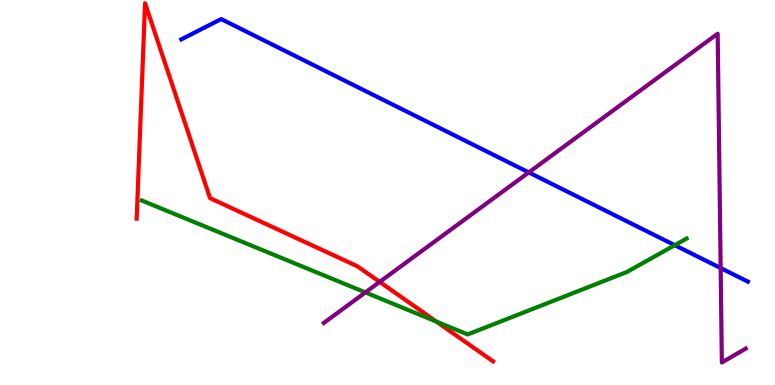[{'lines': ['blue', 'red'], 'intersections': []}, {'lines': ['green', 'red'], 'intersections': [{'x': 5.63, 'y': 1.65}]}, {'lines': ['purple', 'red'], 'intersections': [{'x': 4.9, 'y': 2.68}]}, {'lines': ['blue', 'green'], 'intersections': [{'x': 8.71, 'y': 3.63}]}, {'lines': ['blue', 'purple'], 'intersections': [{'x': 6.82, 'y': 5.52}, {'x': 9.3, 'y': 3.04}]}, {'lines': ['green', 'purple'], 'intersections': [{'x': 4.71, 'y': 2.41}]}]